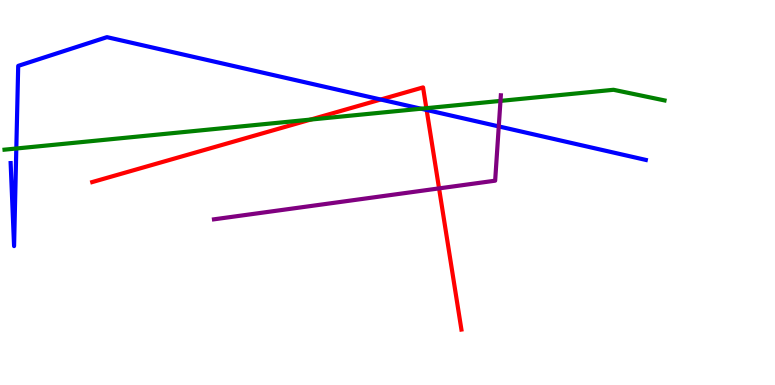[{'lines': ['blue', 'red'], 'intersections': [{'x': 4.91, 'y': 7.42}, {'x': 5.51, 'y': 7.14}]}, {'lines': ['green', 'red'], 'intersections': [{'x': 4.01, 'y': 6.89}, {'x': 5.5, 'y': 7.19}]}, {'lines': ['purple', 'red'], 'intersections': [{'x': 5.67, 'y': 5.11}]}, {'lines': ['blue', 'green'], 'intersections': [{'x': 0.211, 'y': 6.14}, {'x': 5.43, 'y': 7.18}]}, {'lines': ['blue', 'purple'], 'intersections': [{'x': 6.44, 'y': 6.72}]}, {'lines': ['green', 'purple'], 'intersections': [{'x': 6.46, 'y': 7.38}]}]